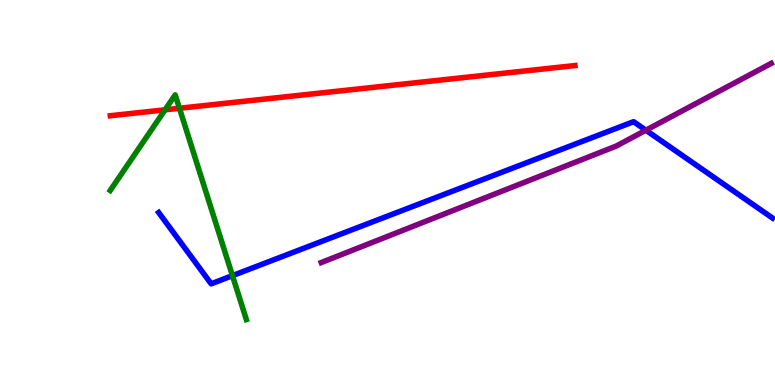[{'lines': ['blue', 'red'], 'intersections': []}, {'lines': ['green', 'red'], 'intersections': [{'x': 2.13, 'y': 7.15}, {'x': 2.32, 'y': 7.19}]}, {'lines': ['purple', 'red'], 'intersections': []}, {'lines': ['blue', 'green'], 'intersections': [{'x': 3.0, 'y': 2.84}]}, {'lines': ['blue', 'purple'], 'intersections': [{'x': 8.33, 'y': 6.62}]}, {'lines': ['green', 'purple'], 'intersections': []}]